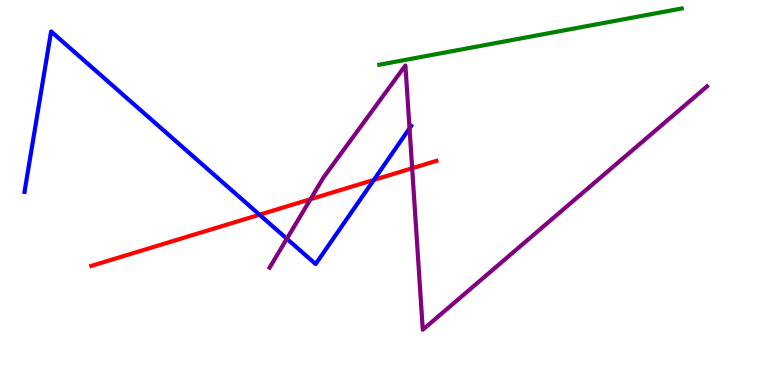[{'lines': ['blue', 'red'], 'intersections': [{'x': 3.35, 'y': 4.42}, {'x': 4.82, 'y': 5.33}]}, {'lines': ['green', 'red'], 'intersections': []}, {'lines': ['purple', 'red'], 'intersections': [{'x': 4.01, 'y': 4.83}, {'x': 5.32, 'y': 5.63}]}, {'lines': ['blue', 'green'], 'intersections': []}, {'lines': ['blue', 'purple'], 'intersections': [{'x': 3.7, 'y': 3.8}, {'x': 5.28, 'y': 6.67}]}, {'lines': ['green', 'purple'], 'intersections': []}]